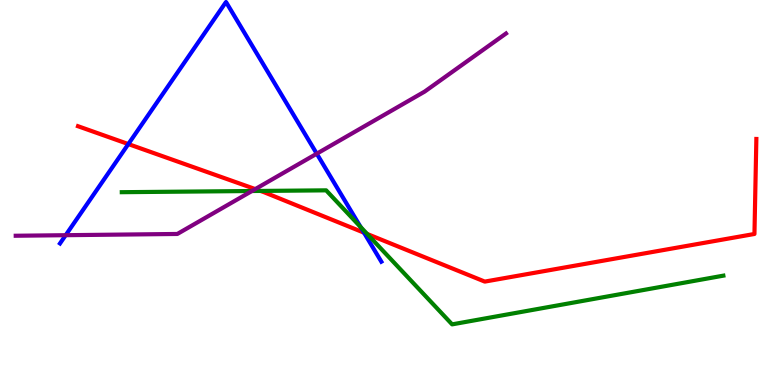[{'lines': ['blue', 'red'], 'intersections': [{'x': 1.66, 'y': 6.26}, {'x': 4.7, 'y': 3.96}]}, {'lines': ['green', 'red'], 'intersections': [{'x': 3.36, 'y': 5.04}, {'x': 4.74, 'y': 3.92}]}, {'lines': ['purple', 'red'], 'intersections': [{'x': 3.29, 'y': 5.09}]}, {'lines': ['blue', 'green'], 'intersections': [{'x': 4.65, 'y': 4.1}]}, {'lines': ['blue', 'purple'], 'intersections': [{'x': 0.847, 'y': 3.89}, {'x': 4.09, 'y': 6.01}]}, {'lines': ['green', 'purple'], 'intersections': [{'x': 3.25, 'y': 5.04}]}]